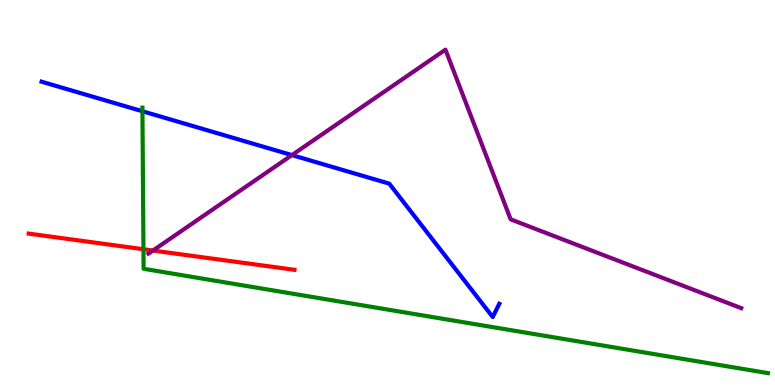[{'lines': ['blue', 'red'], 'intersections': []}, {'lines': ['green', 'red'], 'intersections': [{'x': 1.85, 'y': 3.53}]}, {'lines': ['purple', 'red'], 'intersections': [{'x': 1.97, 'y': 3.49}]}, {'lines': ['blue', 'green'], 'intersections': [{'x': 1.84, 'y': 7.11}]}, {'lines': ['blue', 'purple'], 'intersections': [{'x': 3.77, 'y': 5.97}]}, {'lines': ['green', 'purple'], 'intersections': []}]